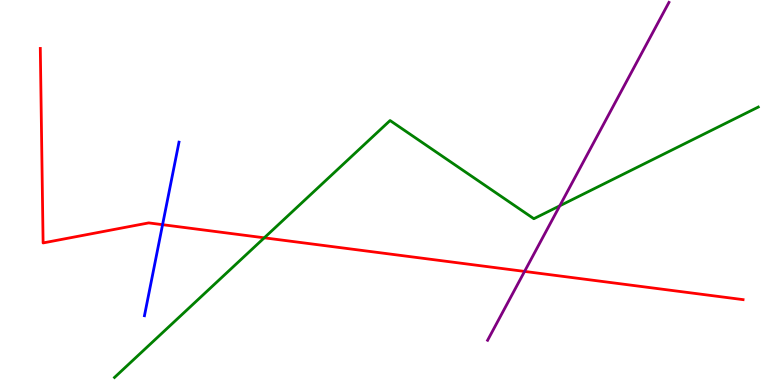[{'lines': ['blue', 'red'], 'intersections': [{'x': 2.1, 'y': 4.16}]}, {'lines': ['green', 'red'], 'intersections': [{'x': 3.41, 'y': 3.82}]}, {'lines': ['purple', 'red'], 'intersections': [{'x': 6.77, 'y': 2.95}]}, {'lines': ['blue', 'green'], 'intersections': []}, {'lines': ['blue', 'purple'], 'intersections': []}, {'lines': ['green', 'purple'], 'intersections': [{'x': 7.22, 'y': 4.65}]}]